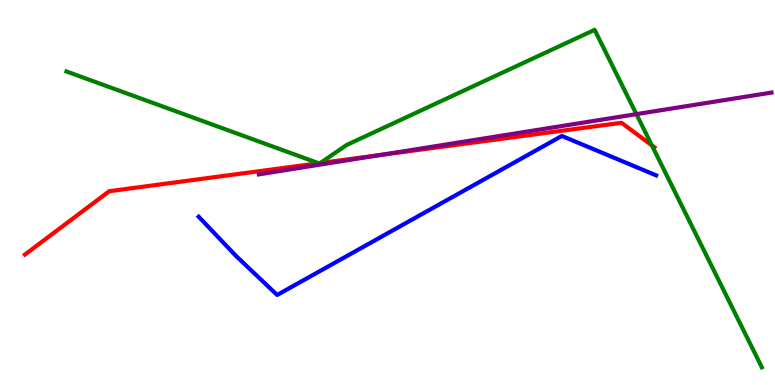[{'lines': ['blue', 'red'], 'intersections': []}, {'lines': ['green', 'red'], 'intersections': [{'x': 4.11, 'y': 5.76}, {'x': 4.13, 'y': 5.77}, {'x': 8.41, 'y': 6.22}]}, {'lines': ['purple', 'red'], 'intersections': [{'x': 4.9, 'y': 5.97}]}, {'lines': ['blue', 'green'], 'intersections': []}, {'lines': ['blue', 'purple'], 'intersections': []}, {'lines': ['green', 'purple'], 'intersections': [{'x': 8.21, 'y': 7.04}]}]